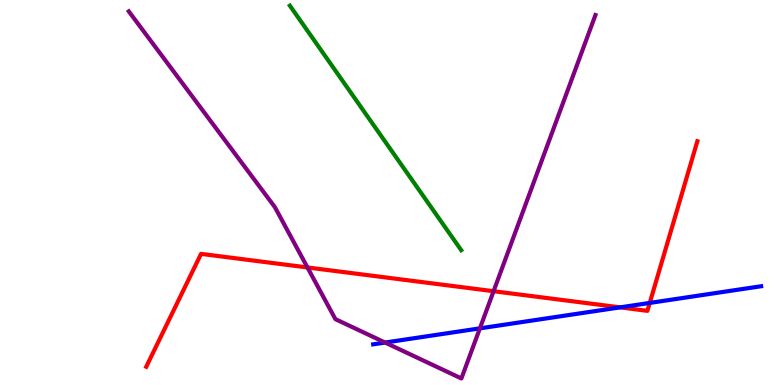[{'lines': ['blue', 'red'], 'intersections': [{'x': 8.0, 'y': 2.02}, {'x': 8.38, 'y': 2.13}]}, {'lines': ['green', 'red'], 'intersections': []}, {'lines': ['purple', 'red'], 'intersections': [{'x': 3.97, 'y': 3.05}, {'x': 6.37, 'y': 2.44}]}, {'lines': ['blue', 'green'], 'intersections': []}, {'lines': ['blue', 'purple'], 'intersections': [{'x': 4.97, 'y': 1.1}, {'x': 6.19, 'y': 1.47}]}, {'lines': ['green', 'purple'], 'intersections': []}]